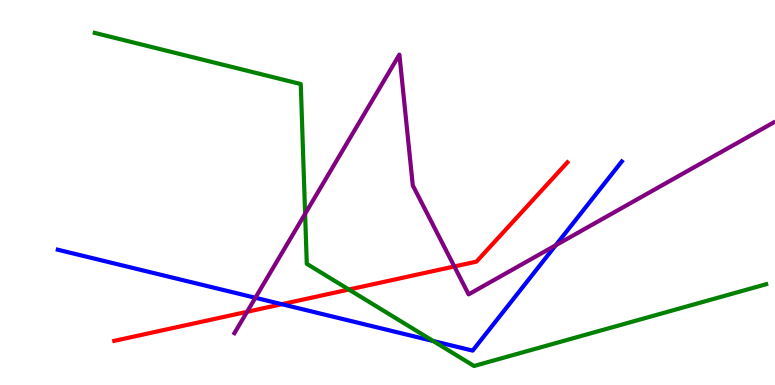[{'lines': ['blue', 'red'], 'intersections': [{'x': 3.64, 'y': 2.1}]}, {'lines': ['green', 'red'], 'intersections': [{'x': 4.5, 'y': 2.48}]}, {'lines': ['purple', 'red'], 'intersections': [{'x': 3.19, 'y': 1.9}, {'x': 5.86, 'y': 3.08}]}, {'lines': ['blue', 'green'], 'intersections': [{'x': 5.59, 'y': 1.14}]}, {'lines': ['blue', 'purple'], 'intersections': [{'x': 3.3, 'y': 2.27}, {'x': 7.17, 'y': 3.63}]}, {'lines': ['green', 'purple'], 'intersections': [{'x': 3.94, 'y': 4.45}]}]